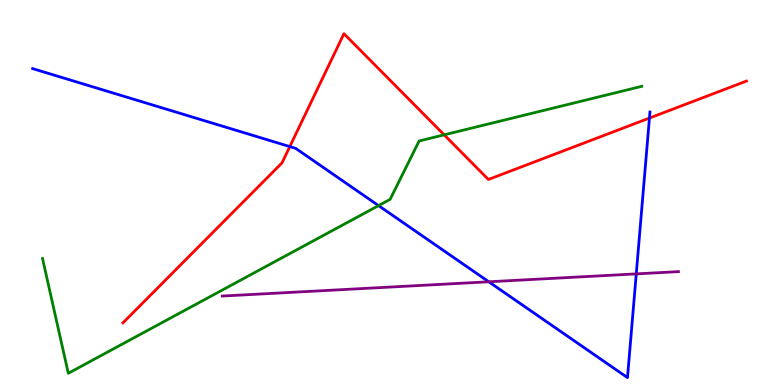[{'lines': ['blue', 'red'], 'intersections': [{'x': 3.74, 'y': 6.19}, {'x': 8.38, 'y': 6.93}]}, {'lines': ['green', 'red'], 'intersections': [{'x': 5.73, 'y': 6.5}]}, {'lines': ['purple', 'red'], 'intersections': []}, {'lines': ['blue', 'green'], 'intersections': [{'x': 4.88, 'y': 4.66}]}, {'lines': ['blue', 'purple'], 'intersections': [{'x': 6.31, 'y': 2.68}, {'x': 8.21, 'y': 2.89}]}, {'lines': ['green', 'purple'], 'intersections': []}]